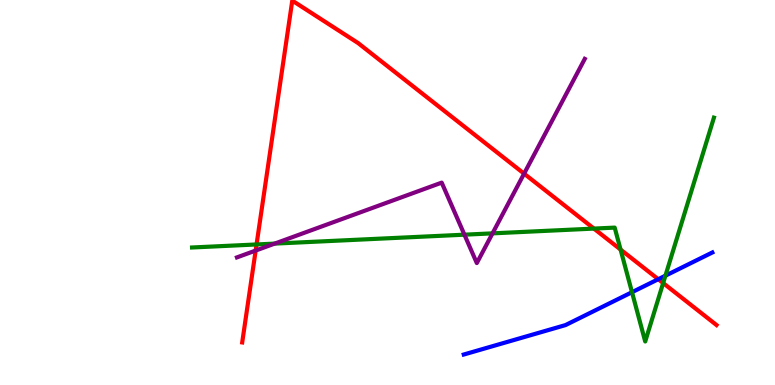[{'lines': ['blue', 'red'], 'intersections': [{'x': 8.49, 'y': 2.75}]}, {'lines': ['green', 'red'], 'intersections': [{'x': 3.31, 'y': 3.65}, {'x': 7.66, 'y': 4.06}, {'x': 8.01, 'y': 3.52}, {'x': 8.56, 'y': 2.65}]}, {'lines': ['purple', 'red'], 'intersections': [{'x': 3.3, 'y': 3.49}, {'x': 6.76, 'y': 5.49}]}, {'lines': ['blue', 'green'], 'intersections': [{'x': 8.15, 'y': 2.41}, {'x': 8.59, 'y': 2.84}]}, {'lines': ['blue', 'purple'], 'intersections': []}, {'lines': ['green', 'purple'], 'intersections': [{'x': 3.54, 'y': 3.67}, {'x': 5.99, 'y': 3.9}, {'x': 6.36, 'y': 3.94}]}]